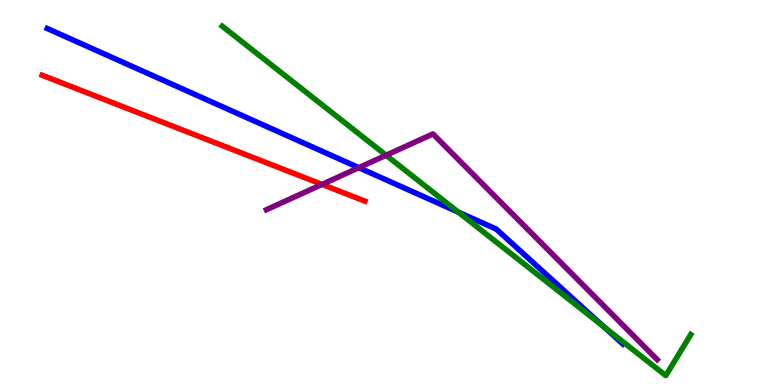[{'lines': ['blue', 'red'], 'intersections': []}, {'lines': ['green', 'red'], 'intersections': []}, {'lines': ['purple', 'red'], 'intersections': [{'x': 4.16, 'y': 5.21}]}, {'lines': ['blue', 'green'], 'intersections': [{'x': 5.91, 'y': 4.49}, {'x': 7.79, 'y': 1.51}]}, {'lines': ['blue', 'purple'], 'intersections': [{'x': 4.63, 'y': 5.64}]}, {'lines': ['green', 'purple'], 'intersections': [{'x': 4.98, 'y': 5.97}]}]